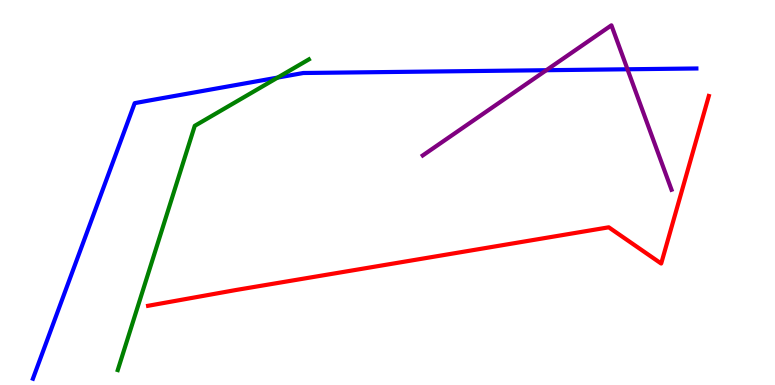[{'lines': ['blue', 'red'], 'intersections': []}, {'lines': ['green', 'red'], 'intersections': []}, {'lines': ['purple', 'red'], 'intersections': []}, {'lines': ['blue', 'green'], 'intersections': [{'x': 3.58, 'y': 7.98}]}, {'lines': ['blue', 'purple'], 'intersections': [{'x': 7.05, 'y': 8.18}, {'x': 8.1, 'y': 8.2}]}, {'lines': ['green', 'purple'], 'intersections': []}]